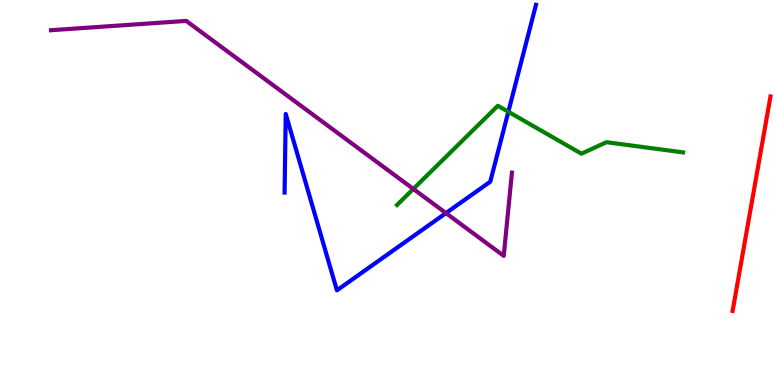[{'lines': ['blue', 'red'], 'intersections': []}, {'lines': ['green', 'red'], 'intersections': []}, {'lines': ['purple', 'red'], 'intersections': []}, {'lines': ['blue', 'green'], 'intersections': [{'x': 6.56, 'y': 7.1}]}, {'lines': ['blue', 'purple'], 'intersections': [{'x': 5.75, 'y': 4.47}]}, {'lines': ['green', 'purple'], 'intersections': [{'x': 5.33, 'y': 5.09}]}]